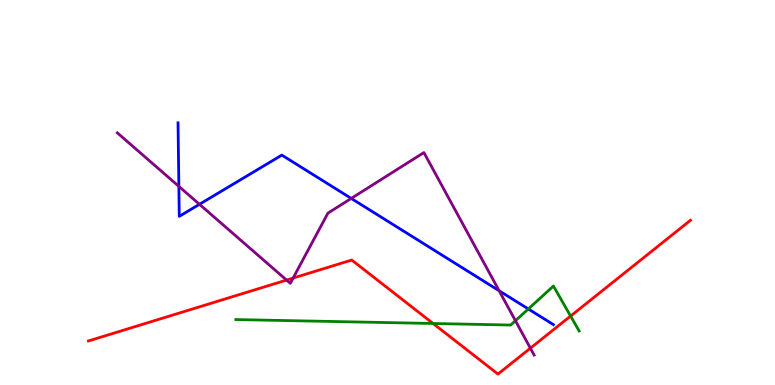[{'lines': ['blue', 'red'], 'intersections': []}, {'lines': ['green', 'red'], 'intersections': [{'x': 5.59, 'y': 1.6}, {'x': 7.36, 'y': 1.79}]}, {'lines': ['purple', 'red'], 'intersections': [{'x': 3.7, 'y': 2.73}, {'x': 3.78, 'y': 2.78}, {'x': 6.84, 'y': 0.957}]}, {'lines': ['blue', 'green'], 'intersections': [{'x': 6.82, 'y': 1.97}]}, {'lines': ['blue', 'purple'], 'intersections': [{'x': 2.31, 'y': 5.16}, {'x': 2.57, 'y': 4.69}, {'x': 4.53, 'y': 4.85}, {'x': 6.44, 'y': 2.45}]}, {'lines': ['green', 'purple'], 'intersections': [{'x': 6.65, 'y': 1.67}]}]